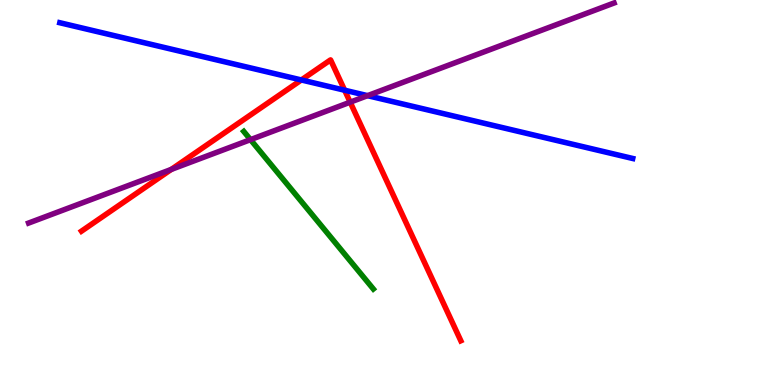[{'lines': ['blue', 'red'], 'intersections': [{'x': 3.89, 'y': 7.92}, {'x': 4.45, 'y': 7.66}]}, {'lines': ['green', 'red'], 'intersections': []}, {'lines': ['purple', 'red'], 'intersections': [{'x': 2.21, 'y': 5.6}, {'x': 4.52, 'y': 7.35}]}, {'lines': ['blue', 'green'], 'intersections': []}, {'lines': ['blue', 'purple'], 'intersections': [{'x': 4.74, 'y': 7.52}]}, {'lines': ['green', 'purple'], 'intersections': [{'x': 3.23, 'y': 6.37}]}]